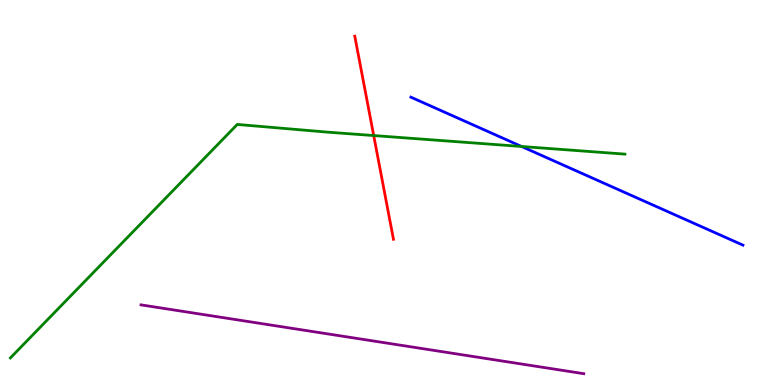[{'lines': ['blue', 'red'], 'intersections': []}, {'lines': ['green', 'red'], 'intersections': [{'x': 4.82, 'y': 6.48}]}, {'lines': ['purple', 'red'], 'intersections': []}, {'lines': ['blue', 'green'], 'intersections': [{'x': 6.73, 'y': 6.2}]}, {'lines': ['blue', 'purple'], 'intersections': []}, {'lines': ['green', 'purple'], 'intersections': []}]